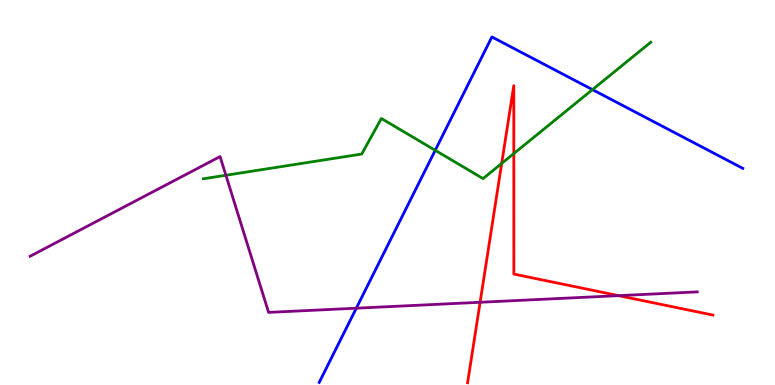[{'lines': ['blue', 'red'], 'intersections': []}, {'lines': ['green', 'red'], 'intersections': [{'x': 6.47, 'y': 5.76}, {'x': 6.63, 'y': 6.01}]}, {'lines': ['purple', 'red'], 'intersections': [{'x': 6.19, 'y': 2.15}, {'x': 7.98, 'y': 2.32}]}, {'lines': ['blue', 'green'], 'intersections': [{'x': 5.62, 'y': 6.1}, {'x': 7.64, 'y': 7.67}]}, {'lines': ['blue', 'purple'], 'intersections': [{'x': 4.6, 'y': 1.99}]}, {'lines': ['green', 'purple'], 'intersections': [{'x': 2.91, 'y': 5.45}]}]